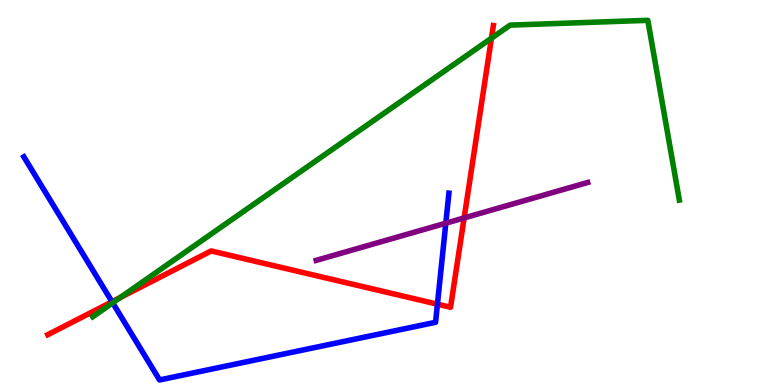[{'lines': ['blue', 'red'], 'intersections': [{'x': 1.45, 'y': 2.16}, {'x': 5.64, 'y': 2.1}]}, {'lines': ['green', 'red'], 'intersections': [{'x': 1.55, 'y': 2.27}, {'x': 6.34, 'y': 9.01}]}, {'lines': ['purple', 'red'], 'intersections': [{'x': 5.99, 'y': 4.34}]}, {'lines': ['blue', 'green'], 'intersections': [{'x': 1.45, 'y': 2.13}]}, {'lines': ['blue', 'purple'], 'intersections': [{'x': 5.75, 'y': 4.2}]}, {'lines': ['green', 'purple'], 'intersections': []}]